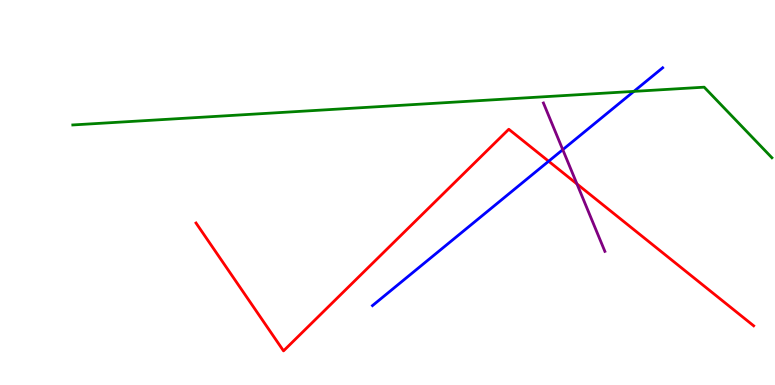[{'lines': ['blue', 'red'], 'intersections': [{'x': 7.08, 'y': 5.81}]}, {'lines': ['green', 'red'], 'intersections': []}, {'lines': ['purple', 'red'], 'intersections': [{'x': 7.44, 'y': 5.22}]}, {'lines': ['blue', 'green'], 'intersections': [{'x': 8.18, 'y': 7.63}]}, {'lines': ['blue', 'purple'], 'intersections': [{'x': 7.26, 'y': 6.11}]}, {'lines': ['green', 'purple'], 'intersections': []}]